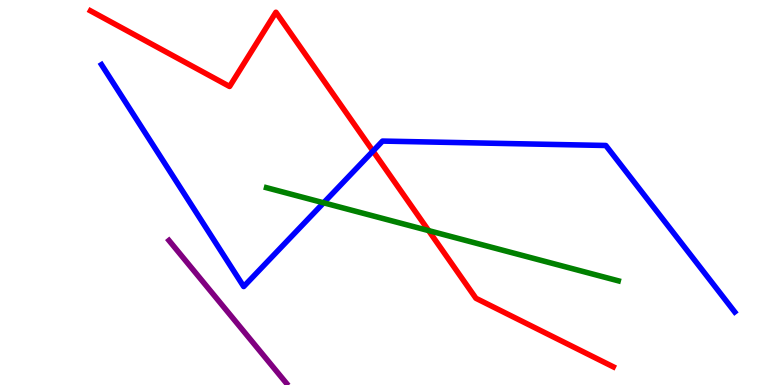[{'lines': ['blue', 'red'], 'intersections': [{'x': 4.81, 'y': 6.08}]}, {'lines': ['green', 'red'], 'intersections': [{'x': 5.53, 'y': 4.01}]}, {'lines': ['purple', 'red'], 'intersections': []}, {'lines': ['blue', 'green'], 'intersections': [{'x': 4.18, 'y': 4.73}]}, {'lines': ['blue', 'purple'], 'intersections': []}, {'lines': ['green', 'purple'], 'intersections': []}]